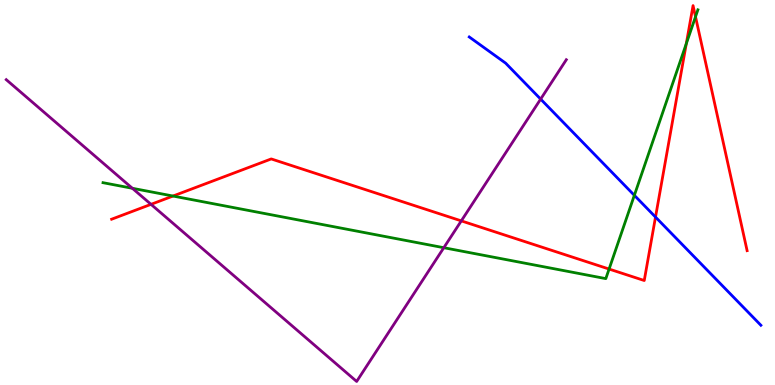[{'lines': ['blue', 'red'], 'intersections': [{'x': 8.46, 'y': 4.36}]}, {'lines': ['green', 'red'], 'intersections': [{'x': 2.23, 'y': 4.91}, {'x': 7.86, 'y': 3.01}, {'x': 8.86, 'y': 8.87}, {'x': 8.97, 'y': 9.57}]}, {'lines': ['purple', 'red'], 'intersections': [{'x': 1.95, 'y': 4.69}, {'x': 5.95, 'y': 4.26}]}, {'lines': ['blue', 'green'], 'intersections': [{'x': 8.19, 'y': 4.93}]}, {'lines': ['blue', 'purple'], 'intersections': [{'x': 6.98, 'y': 7.43}]}, {'lines': ['green', 'purple'], 'intersections': [{'x': 1.71, 'y': 5.11}, {'x': 5.73, 'y': 3.57}]}]